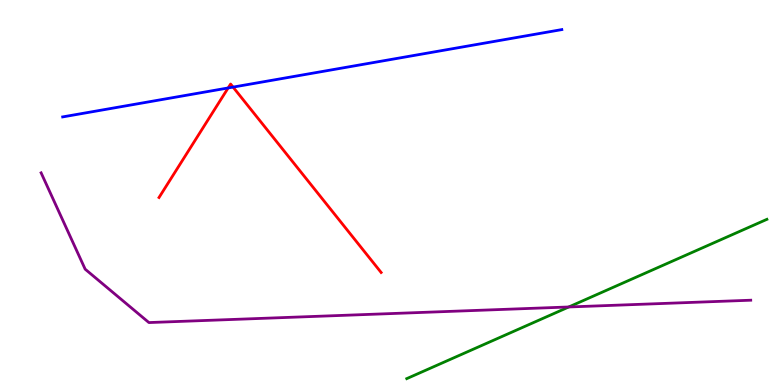[{'lines': ['blue', 'red'], 'intersections': [{'x': 2.94, 'y': 7.72}, {'x': 3.01, 'y': 7.74}]}, {'lines': ['green', 'red'], 'intersections': []}, {'lines': ['purple', 'red'], 'intersections': []}, {'lines': ['blue', 'green'], 'intersections': []}, {'lines': ['blue', 'purple'], 'intersections': []}, {'lines': ['green', 'purple'], 'intersections': [{'x': 7.34, 'y': 2.03}]}]